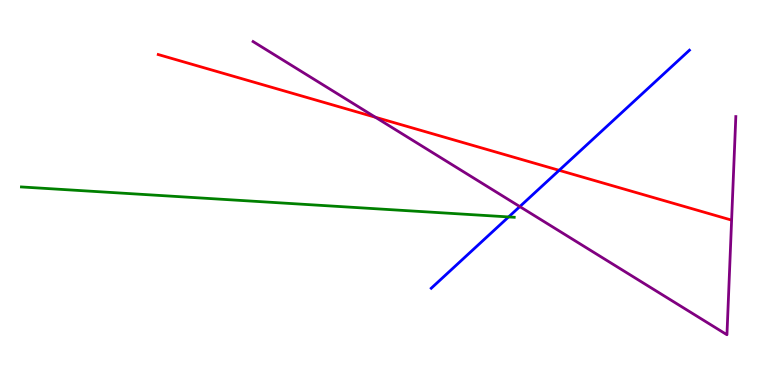[{'lines': ['blue', 'red'], 'intersections': [{'x': 7.21, 'y': 5.58}]}, {'lines': ['green', 'red'], 'intersections': []}, {'lines': ['purple', 'red'], 'intersections': [{'x': 4.84, 'y': 6.95}]}, {'lines': ['blue', 'green'], 'intersections': [{'x': 6.56, 'y': 4.37}]}, {'lines': ['blue', 'purple'], 'intersections': [{'x': 6.71, 'y': 4.63}]}, {'lines': ['green', 'purple'], 'intersections': []}]